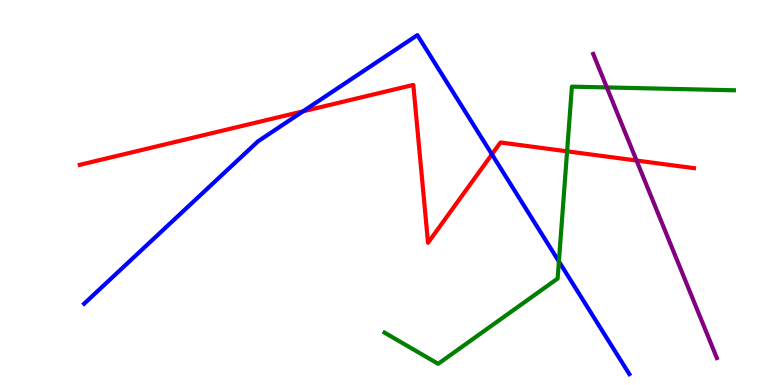[{'lines': ['blue', 'red'], 'intersections': [{'x': 3.91, 'y': 7.11}, {'x': 6.35, 'y': 5.99}]}, {'lines': ['green', 'red'], 'intersections': [{'x': 7.32, 'y': 6.07}]}, {'lines': ['purple', 'red'], 'intersections': [{'x': 8.21, 'y': 5.83}]}, {'lines': ['blue', 'green'], 'intersections': [{'x': 7.21, 'y': 3.21}]}, {'lines': ['blue', 'purple'], 'intersections': []}, {'lines': ['green', 'purple'], 'intersections': [{'x': 7.83, 'y': 7.73}]}]